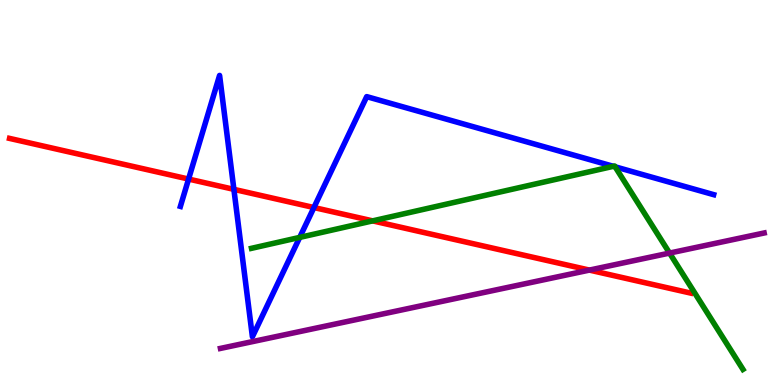[{'lines': ['blue', 'red'], 'intersections': [{'x': 2.43, 'y': 5.35}, {'x': 3.02, 'y': 5.08}, {'x': 4.05, 'y': 4.61}]}, {'lines': ['green', 'red'], 'intersections': [{'x': 4.81, 'y': 4.26}]}, {'lines': ['purple', 'red'], 'intersections': [{'x': 7.61, 'y': 2.98}]}, {'lines': ['blue', 'green'], 'intersections': [{'x': 3.87, 'y': 3.83}, {'x': 7.91, 'y': 5.68}, {'x': 7.94, 'y': 5.67}]}, {'lines': ['blue', 'purple'], 'intersections': []}, {'lines': ['green', 'purple'], 'intersections': [{'x': 8.64, 'y': 3.43}]}]